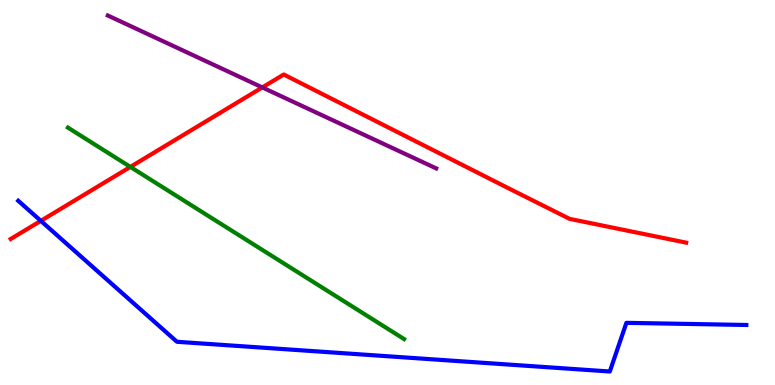[{'lines': ['blue', 'red'], 'intersections': [{'x': 0.527, 'y': 4.26}]}, {'lines': ['green', 'red'], 'intersections': [{'x': 1.68, 'y': 5.66}]}, {'lines': ['purple', 'red'], 'intersections': [{'x': 3.38, 'y': 7.73}]}, {'lines': ['blue', 'green'], 'intersections': []}, {'lines': ['blue', 'purple'], 'intersections': []}, {'lines': ['green', 'purple'], 'intersections': []}]